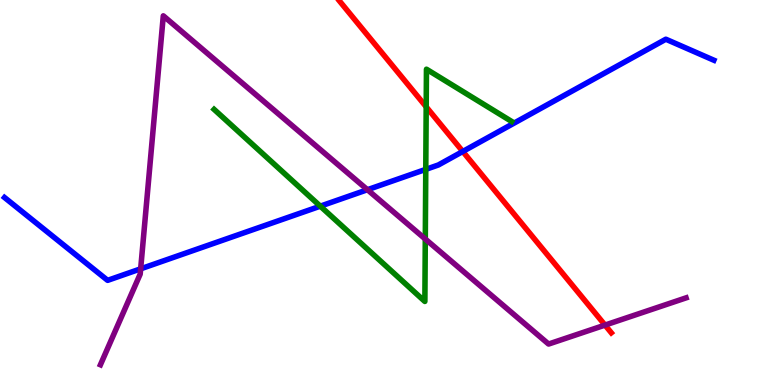[{'lines': ['blue', 'red'], 'intersections': [{'x': 5.97, 'y': 6.07}]}, {'lines': ['green', 'red'], 'intersections': [{'x': 5.5, 'y': 7.23}]}, {'lines': ['purple', 'red'], 'intersections': [{'x': 7.81, 'y': 1.56}]}, {'lines': ['blue', 'green'], 'intersections': [{'x': 4.13, 'y': 4.65}, {'x': 5.49, 'y': 5.6}]}, {'lines': ['blue', 'purple'], 'intersections': [{'x': 1.82, 'y': 3.02}, {'x': 4.74, 'y': 5.07}]}, {'lines': ['green', 'purple'], 'intersections': [{'x': 5.49, 'y': 3.79}]}]